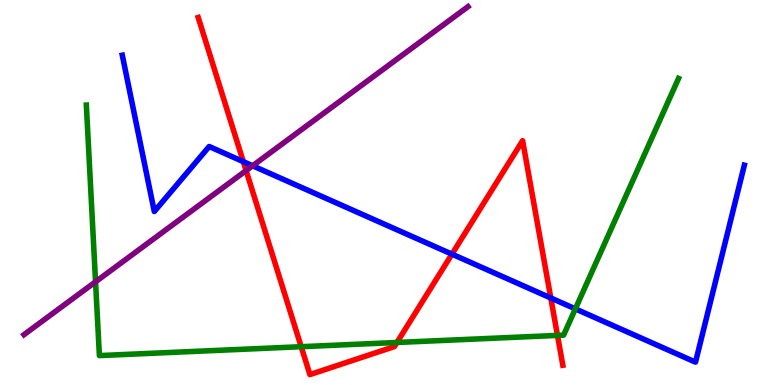[{'lines': ['blue', 'red'], 'intersections': [{'x': 3.14, 'y': 5.8}, {'x': 5.83, 'y': 3.4}, {'x': 7.11, 'y': 2.26}]}, {'lines': ['green', 'red'], 'intersections': [{'x': 3.89, 'y': 0.995}, {'x': 5.12, 'y': 1.1}, {'x': 7.19, 'y': 1.29}]}, {'lines': ['purple', 'red'], 'intersections': [{'x': 3.18, 'y': 5.57}]}, {'lines': ['blue', 'green'], 'intersections': [{'x': 7.42, 'y': 1.98}]}, {'lines': ['blue', 'purple'], 'intersections': [{'x': 3.26, 'y': 5.69}]}, {'lines': ['green', 'purple'], 'intersections': [{'x': 1.23, 'y': 2.68}]}]